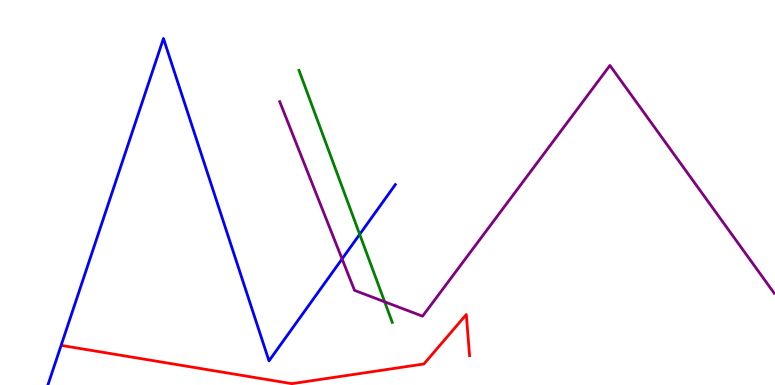[{'lines': ['blue', 'red'], 'intersections': []}, {'lines': ['green', 'red'], 'intersections': []}, {'lines': ['purple', 'red'], 'intersections': []}, {'lines': ['blue', 'green'], 'intersections': [{'x': 4.64, 'y': 3.91}]}, {'lines': ['blue', 'purple'], 'intersections': [{'x': 4.41, 'y': 3.27}]}, {'lines': ['green', 'purple'], 'intersections': [{'x': 4.96, 'y': 2.16}]}]